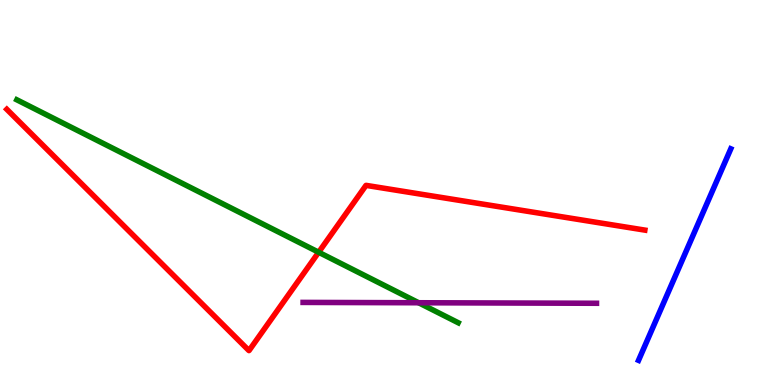[{'lines': ['blue', 'red'], 'intersections': []}, {'lines': ['green', 'red'], 'intersections': [{'x': 4.11, 'y': 3.45}]}, {'lines': ['purple', 'red'], 'intersections': []}, {'lines': ['blue', 'green'], 'intersections': []}, {'lines': ['blue', 'purple'], 'intersections': []}, {'lines': ['green', 'purple'], 'intersections': [{'x': 5.4, 'y': 2.14}]}]